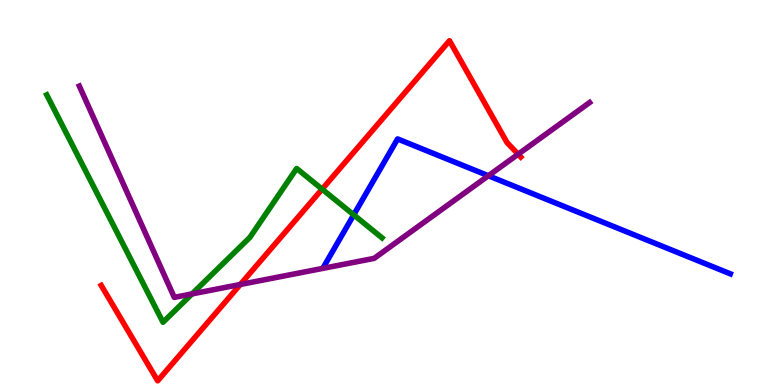[{'lines': ['blue', 'red'], 'intersections': []}, {'lines': ['green', 'red'], 'intersections': [{'x': 4.16, 'y': 5.09}]}, {'lines': ['purple', 'red'], 'intersections': [{'x': 3.1, 'y': 2.61}, {'x': 6.69, 'y': 5.99}]}, {'lines': ['blue', 'green'], 'intersections': [{'x': 4.56, 'y': 4.42}]}, {'lines': ['blue', 'purple'], 'intersections': [{'x': 6.3, 'y': 5.44}]}, {'lines': ['green', 'purple'], 'intersections': [{'x': 2.48, 'y': 2.37}]}]